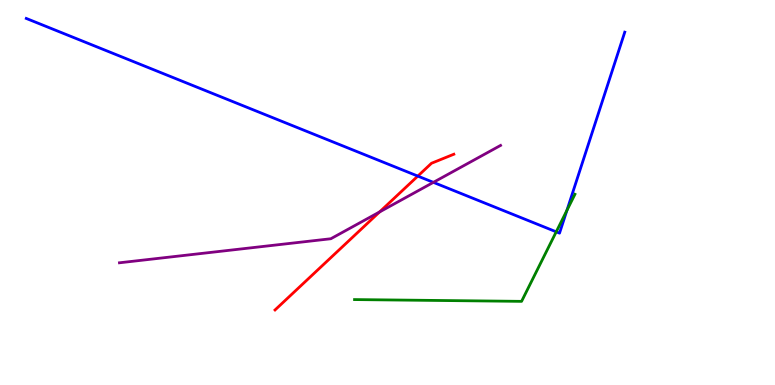[{'lines': ['blue', 'red'], 'intersections': [{'x': 5.39, 'y': 5.43}]}, {'lines': ['green', 'red'], 'intersections': []}, {'lines': ['purple', 'red'], 'intersections': [{'x': 4.9, 'y': 4.49}]}, {'lines': ['blue', 'green'], 'intersections': [{'x': 7.18, 'y': 3.98}, {'x': 7.32, 'y': 4.54}]}, {'lines': ['blue', 'purple'], 'intersections': [{'x': 5.59, 'y': 5.26}]}, {'lines': ['green', 'purple'], 'intersections': []}]